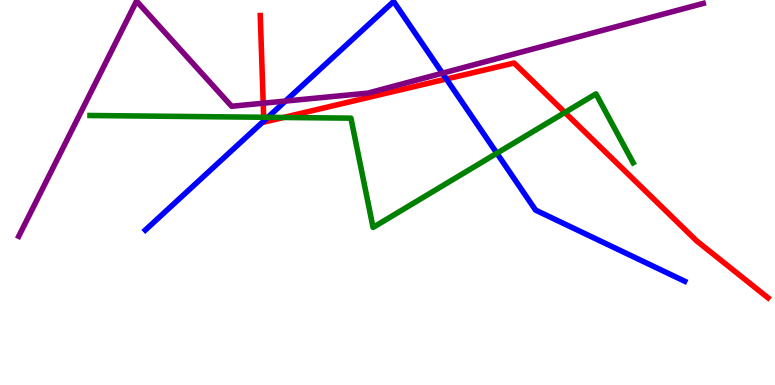[{'lines': ['blue', 'red'], 'intersections': [{'x': 3.4, 'y': 6.86}, {'x': 5.76, 'y': 7.95}]}, {'lines': ['green', 'red'], 'intersections': [{'x': 3.4, 'y': 6.95}, {'x': 3.66, 'y': 6.95}, {'x': 7.29, 'y': 7.08}]}, {'lines': ['purple', 'red'], 'intersections': [{'x': 3.4, 'y': 7.32}]}, {'lines': ['blue', 'green'], 'intersections': [{'x': 3.46, 'y': 6.95}, {'x': 6.41, 'y': 6.02}]}, {'lines': ['blue', 'purple'], 'intersections': [{'x': 3.68, 'y': 7.37}, {'x': 5.71, 'y': 8.1}]}, {'lines': ['green', 'purple'], 'intersections': []}]